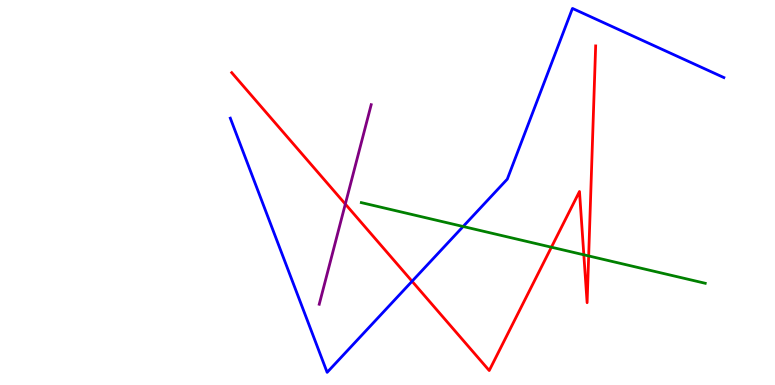[{'lines': ['blue', 'red'], 'intersections': [{'x': 5.32, 'y': 2.69}]}, {'lines': ['green', 'red'], 'intersections': [{'x': 7.11, 'y': 3.58}, {'x': 7.53, 'y': 3.38}, {'x': 7.6, 'y': 3.35}]}, {'lines': ['purple', 'red'], 'intersections': [{'x': 4.46, 'y': 4.7}]}, {'lines': ['blue', 'green'], 'intersections': [{'x': 5.98, 'y': 4.12}]}, {'lines': ['blue', 'purple'], 'intersections': []}, {'lines': ['green', 'purple'], 'intersections': []}]